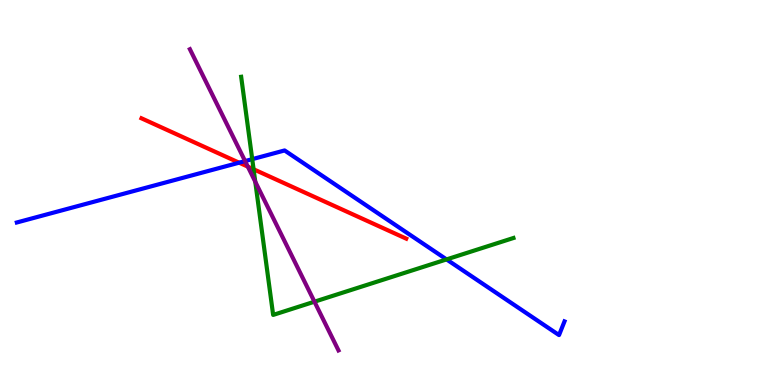[{'lines': ['blue', 'red'], 'intersections': [{'x': 3.09, 'y': 5.77}]}, {'lines': ['green', 'red'], 'intersections': [{'x': 3.27, 'y': 5.6}]}, {'lines': ['purple', 'red'], 'intersections': [{'x': 3.2, 'y': 5.67}]}, {'lines': ['blue', 'green'], 'intersections': [{'x': 3.25, 'y': 5.87}, {'x': 5.76, 'y': 3.26}]}, {'lines': ['blue', 'purple'], 'intersections': [{'x': 3.16, 'y': 5.82}]}, {'lines': ['green', 'purple'], 'intersections': [{'x': 3.29, 'y': 5.28}, {'x': 4.06, 'y': 2.16}]}]